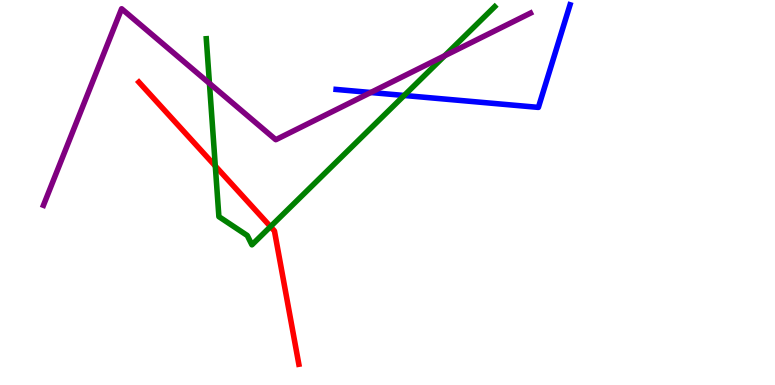[{'lines': ['blue', 'red'], 'intersections': []}, {'lines': ['green', 'red'], 'intersections': [{'x': 2.78, 'y': 5.69}, {'x': 3.49, 'y': 4.11}]}, {'lines': ['purple', 'red'], 'intersections': []}, {'lines': ['blue', 'green'], 'intersections': [{'x': 5.22, 'y': 7.52}]}, {'lines': ['blue', 'purple'], 'intersections': [{'x': 4.78, 'y': 7.6}]}, {'lines': ['green', 'purple'], 'intersections': [{'x': 2.7, 'y': 7.83}, {'x': 5.74, 'y': 8.55}]}]